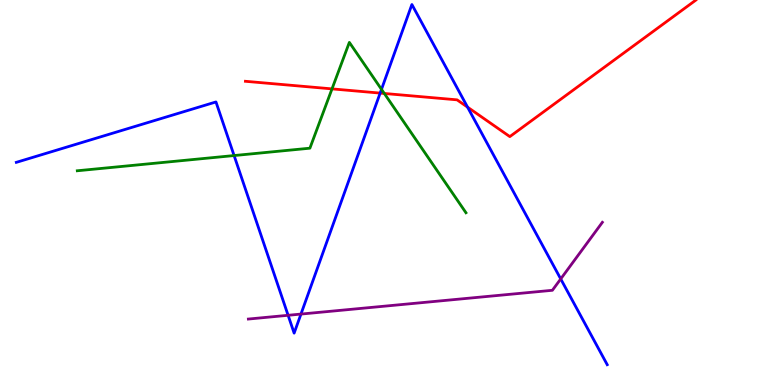[{'lines': ['blue', 'red'], 'intersections': [{'x': 4.91, 'y': 7.58}, {'x': 6.03, 'y': 7.22}]}, {'lines': ['green', 'red'], 'intersections': [{'x': 4.28, 'y': 7.69}, {'x': 4.96, 'y': 7.57}]}, {'lines': ['purple', 'red'], 'intersections': []}, {'lines': ['blue', 'green'], 'intersections': [{'x': 3.02, 'y': 5.96}, {'x': 4.92, 'y': 7.68}]}, {'lines': ['blue', 'purple'], 'intersections': [{'x': 3.72, 'y': 1.81}, {'x': 3.88, 'y': 1.84}, {'x': 7.24, 'y': 2.75}]}, {'lines': ['green', 'purple'], 'intersections': []}]